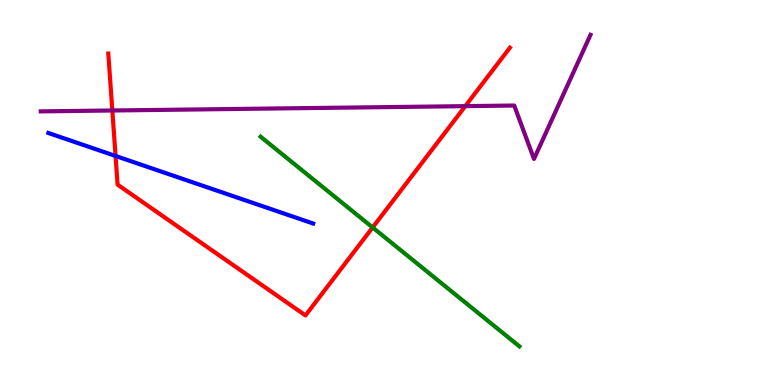[{'lines': ['blue', 'red'], 'intersections': [{'x': 1.49, 'y': 5.95}]}, {'lines': ['green', 'red'], 'intersections': [{'x': 4.81, 'y': 4.09}]}, {'lines': ['purple', 'red'], 'intersections': [{'x': 1.45, 'y': 7.13}, {'x': 6.0, 'y': 7.24}]}, {'lines': ['blue', 'green'], 'intersections': []}, {'lines': ['blue', 'purple'], 'intersections': []}, {'lines': ['green', 'purple'], 'intersections': []}]